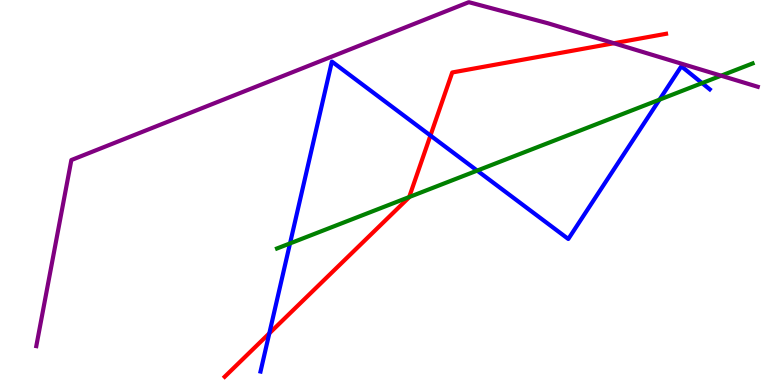[{'lines': ['blue', 'red'], 'intersections': [{'x': 3.48, 'y': 1.34}, {'x': 5.55, 'y': 6.48}]}, {'lines': ['green', 'red'], 'intersections': [{'x': 5.28, 'y': 4.88}]}, {'lines': ['purple', 'red'], 'intersections': [{'x': 7.92, 'y': 8.88}]}, {'lines': ['blue', 'green'], 'intersections': [{'x': 3.74, 'y': 3.68}, {'x': 6.16, 'y': 5.57}, {'x': 8.51, 'y': 7.41}, {'x': 9.06, 'y': 7.84}]}, {'lines': ['blue', 'purple'], 'intersections': []}, {'lines': ['green', 'purple'], 'intersections': [{'x': 9.3, 'y': 8.03}]}]